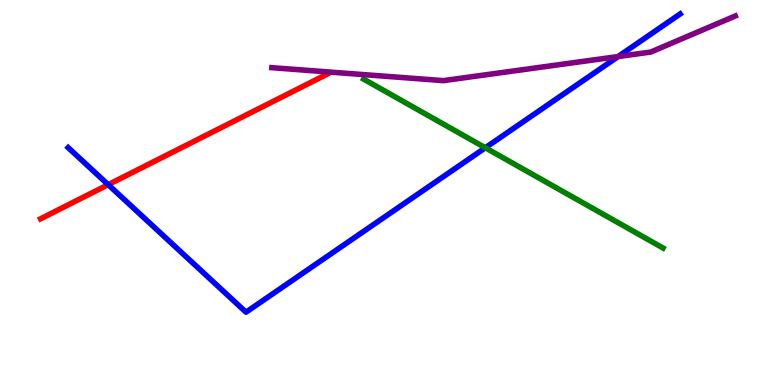[{'lines': ['blue', 'red'], 'intersections': [{'x': 1.4, 'y': 5.2}]}, {'lines': ['green', 'red'], 'intersections': []}, {'lines': ['purple', 'red'], 'intersections': []}, {'lines': ['blue', 'green'], 'intersections': [{'x': 6.26, 'y': 6.16}]}, {'lines': ['blue', 'purple'], 'intersections': [{'x': 7.98, 'y': 8.53}]}, {'lines': ['green', 'purple'], 'intersections': []}]